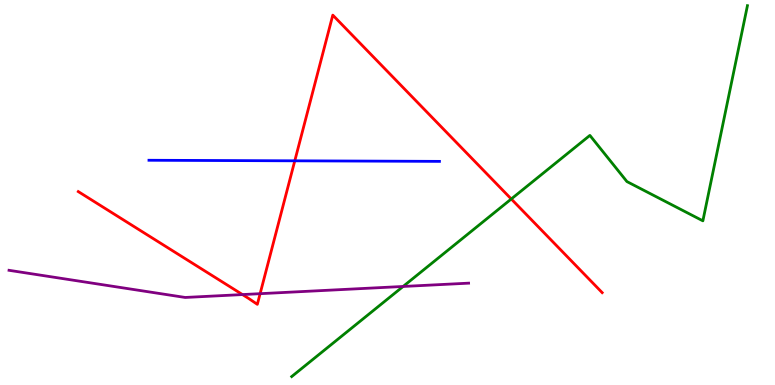[{'lines': ['blue', 'red'], 'intersections': [{'x': 3.8, 'y': 5.82}]}, {'lines': ['green', 'red'], 'intersections': [{'x': 6.6, 'y': 4.83}]}, {'lines': ['purple', 'red'], 'intersections': [{'x': 3.13, 'y': 2.35}, {'x': 3.36, 'y': 2.37}]}, {'lines': ['blue', 'green'], 'intersections': []}, {'lines': ['blue', 'purple'], 'intersections': []}, {'lines': ['green', 'purple'], 'intersections': [{'x': 5.2, 'y': 2.56}]}]